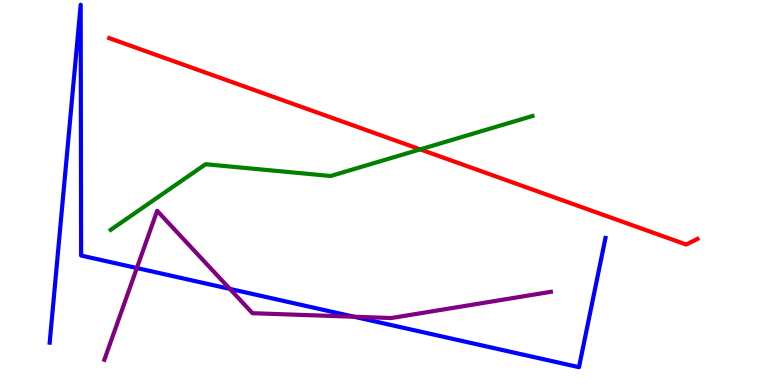[{'lines': ['blue', 'red'], 'intersections': []}, {'lines': ['green', 'red'], 'intersections': [{'x': 5.42, 'y': 6.12}]}, {'lines': ['purple', 'red'], 'intersections': []}, {'lines': ['blue', 'green'], 'intersections': []}, {'lines': ['blue', 'purple'], 'intersections': [{'x': 1.77, 'y': 3.04}, {'x': 2.97, 'y': 2.5}, {'x': 4.57, 'y': 1.77}]}, {'lines': ['green', 'purple'], 'intersections': []}]